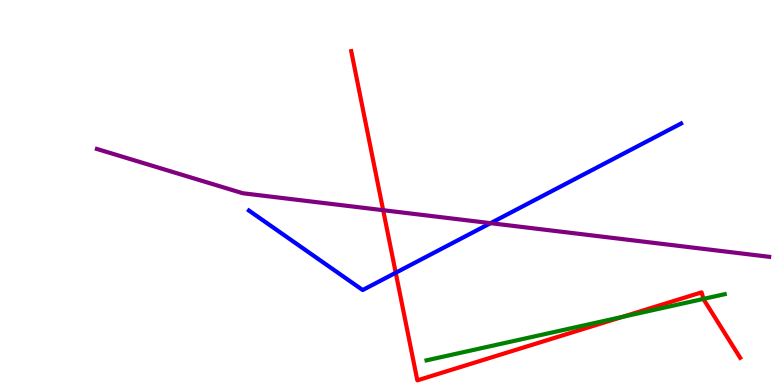[{'lines': ['blue', 'red'], 'intersections': [{'x': 5.11, 'y': 2.92}]}, {'lines': ['green', 'red'], 'intersections': [{'x': 8.03, 'y': 1.77}, {'x': 9.08, 'y': 2.24}]}, {'lines': ['purple', 'red'], 'intersections': [{'x': 4.94, 'y': 4.54}]}, {'lines': ['blue', 'green'], 'intersections': []}, {'lines': ['blue', 'purple'], 'intersections': [{'x': 6.33, 'y': 4.2}]}, {'lines': ['green', 'purple'], 'intersections': []}]